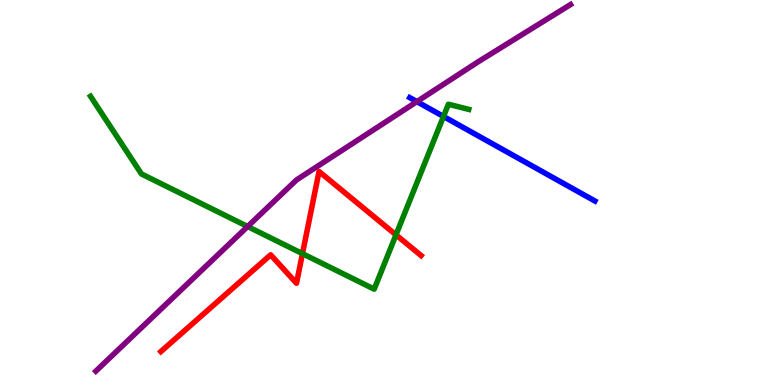[{'lines': ['blue', 'red'], 'intersections': []}, {'lines': ['green', 'red'], 'intersections': [{'x': 3.9, 'y': 3.41}, {'x': 5.11, 'y': 3.9}]}, {'lines': ['purple', 'red'], 'intersections': []}, {'lines': ['blue', 'green'], 'intersections': [{'x': 5.72, 'y': 6.97}]}, {'lines': ['blue', 'purple'], 'intersections': [{'x': 5.38, 'y': 7.36}]}, {'lines': ['green', 'purple'], 'intersections': [{'x': 3.2, 'y': 4.12}]}]